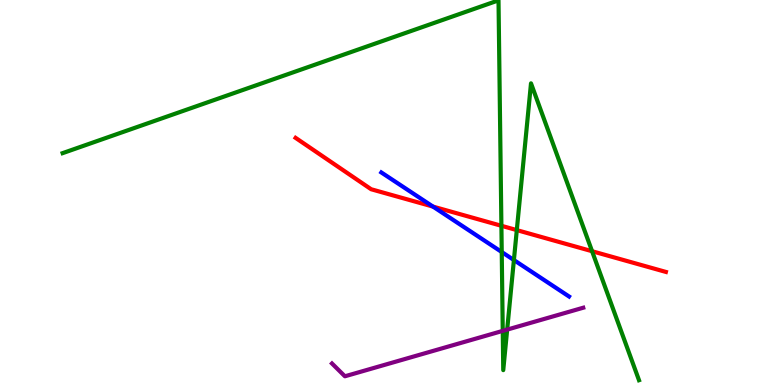[{'lines': ['blue', 'red'], 'intersections': [{'x': 5.59, 'y': 4.63}]}, {'lines': ['green', 'red'], 'intersections': [{'x': 6.47, 'y': 4.14}, {'x': 6.67, 'y': 4.02}, {'x': 7.64, 'y': 3.47}]}, {'lines': ['purple', 'red'], 'intersections': []}, {'lines': ['blue', 'green'], 'intersections': [{'x': 6.47, 'y': 3.45}, {'x': 6.63, 'y': 3.25}]}, {'lines': ['blue', 'purple'], 'intersections': []}, {'lines': ['green', 'purple'], 'intersections': [{'x': 6.49, 'y': 1.41}, {'x': 6.54, 'y': 1.44}]}]